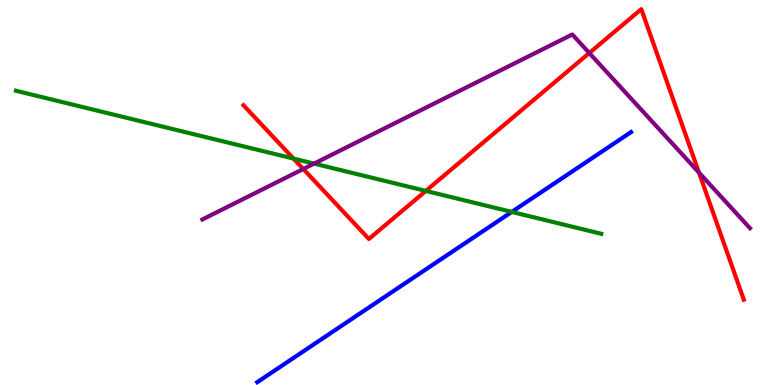[{'lines': ['blue', 'red'], 'intersections': []}, {'lines': ['green', 'red'], 'intersections': [{'x': 3.79, 'y': 5.88}, {'x': 5.49, 'y': 5.04}]}, {'lines': ['purple', 'red'], 'intersections': [{'x': 3.91, 'y': 5.61}, {'x': 7.6, 'y': 8.62}, {'x': 9.02, 'y': 5.52}]}, {'lines': ['blue', 'green'], 'intersections': [{'x': 6.6, 'y': 4.5}]}, {'lines': ['blue', 'purple'], 'intersections': []}, {'lines': ['green', 'purple'], 'intersections': [{'x': 4.05, 'y': 5.75}]}]